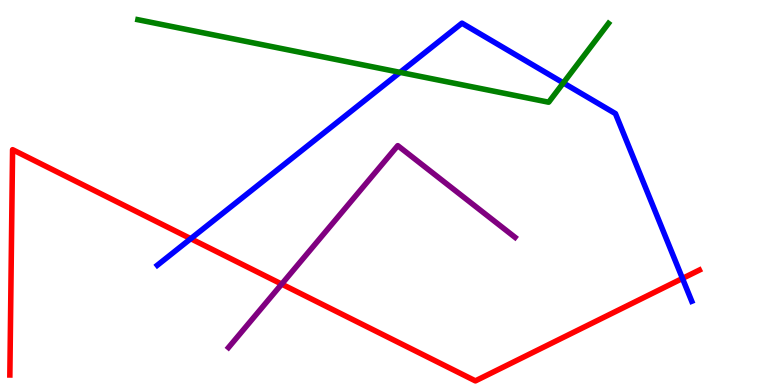[{'lines': ['blue', 'red'], 'intersections': [{'x': 2.46, 'y': 3.8}, {'x': 8.81, 'y': 2.77}]}, {'lines': ['green', 'red'], 'intersections': []}, {'lines': ['purple', 'red'], 'intersections': [{'x': 3.63, 'y': 2.62}]}, {'lines': ['blue', 'green'], 'intersections': [{'x': 5.16, 'y': 8.12}, {'x': 7.27, 'y': 7.85}]}, {'lines': ['blue', 'purple'], 'intersections': []}, {'lines': ['green', 'purple'], 'intersections': []}]